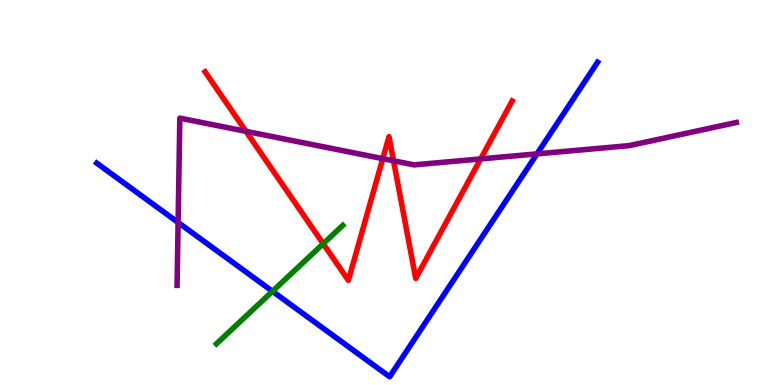[{'lines': ['blue', 'red'], 'intersections': []}, {'lines': ['green', 'red'], 'intersections': [{'x': 4.17, 'y': 3.67}]}, {'lines': ['purple', 'red'], 'intersections': [{'x': 3.17, 'y': 6.59}, {'x': 4.94, 'y': 5.88}, {'x': 5.08, 'y': 5.82}, {'x': 6.2, 'y': 5.87}]}, {'lines': ['blue', 'green'], 'intersections': [{'x': 3.52, 'y': 2.43}]}, {'lines': ['blue', 'purple'], 'intersections': [{'x': 2.3, 'y': 4.22}, {'x': 6.93, 'y': 6.0}]}, {'lines': ['green', 'purple'], 'intersections': []}]